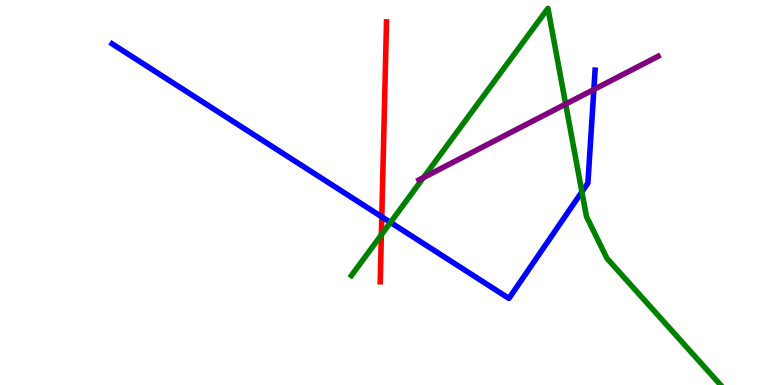[{'lines': ['blue', 'red'], 'intersections': [{'x': 4.93, 'y': 4.37}]}, {'lines': ['green', 'red'], 'intersections': [{'x': 4.92, 'y': 3.9}]}, {'lines': ['purple', 'red'], 'intersections': []}, {'lines': ['blue', 'green'], 'intersections': [{'x': 5.04, 'y': 4.22}, {'x': 7.51, 'y': 5.02}]}, {'lines': ['blue', 'purple'], 'intersections': [{'x': 7.66, 'y': 7.68}]}, {'lines': ['green', 'purple'], 'intersections': [{'x': 5.46, 'y': 5.39}, {'x': 7.3, 'y': 7.3}]}]